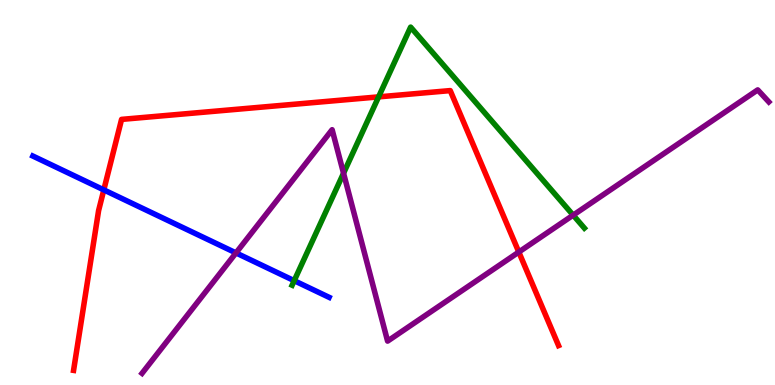[{'lines': ['blue', 'red'], 'intersections': [{'x': 1.34, 'y': 5.07}]}, {'lines': ['green', 'red'], 'intersections': [{'x': 4.89, 'y': 7.48}]}, {'lines': ['purple', 'red'], 'intersections': [{'x': 6.69, 'y': 3.45}]}, {'lines': ['blue', 'green'], 'intersections': [{'x': 3.8, 'y': 2.71}]}, {'lines': ['blue', 'purple'], 'intersections': [{'x': 3.04, 'y': 3.43}]}, {'lines': ['green', 'purple'], 'intersections': [{'x': 4.43, 'y': 5.5}, {'x': 7.4, 'y': 4.41}]}]